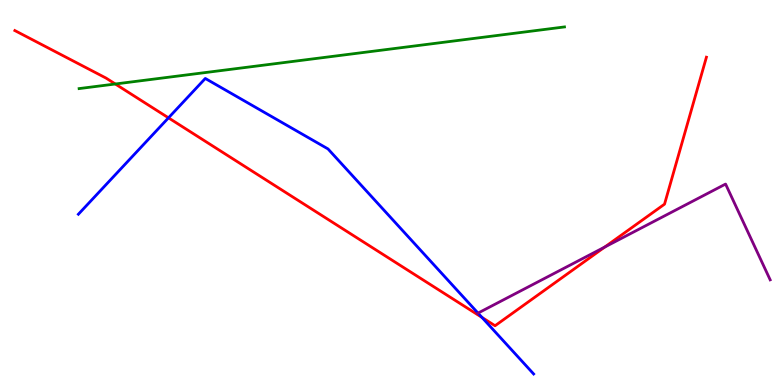[{'lines': ['blue', 'red'], 'intersections': [{'x': 2.17, 'y': 6.94}, {'x': 6.22, 'y': 1.76}]}, {'lines': ['green', 'red'], 'intersections': [{'x': 1.49, 'y': 7.82}]}, {'lines': ['purple', 'red'], 'intersections': [{'x': 7.8, 'y': 3.58}]}, {'lines': ['blue', 'green'], 'intersections': []}, {'lines': ['blue', 'purple'], 'intersections': [{'x': 6.17, 'y': 1.87}]}, {'lines': ['green', 'purple'], 'intersections': []}]